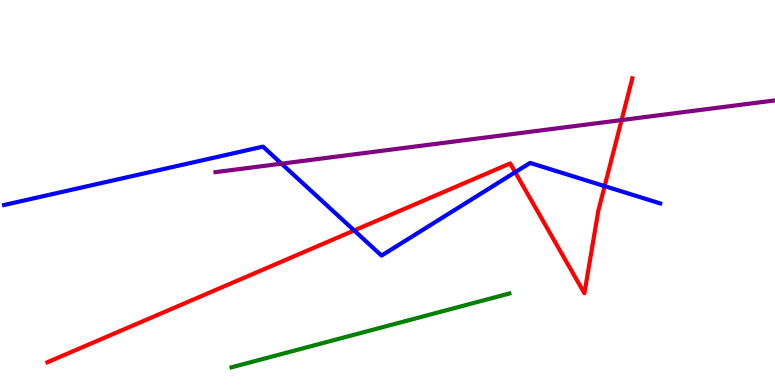[{'lines': ['blue', 'red'], 'intersections': [{'x': 4.57, 'y': 4.01}, {'x': 6.65, 'y': 5.53}, {'x': 7.8, 'y': 5.17}]}, {'lines': ['green', 'red'], 'intersections': []}, {'lines': ['purple', 'red'], 'intersections': [{'x': 8.02, 'y': 6.88}]}, {'lines': ['blue', 'green'], 'intersections': []}, {'lines': ['blue', 'purple'], 'intersections': [{'x': 3.63, 'y': 5.75}]}, {'lines': ['green', 'purple'], 'intersections': []}]